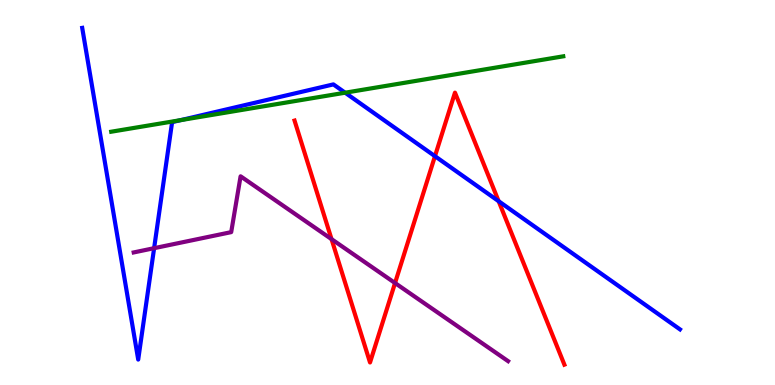[{'lines': ['blue', 'red'], 'intersections': [{'x': 5.61, 'y': 5.94}, {'x': 6.43, 'y': 4.77}]}, {'lines': ['green', 'red'], 'intersections': []}, {'lines': ['purple', 'red'], 'intersections': [{'x': 4.28, 'y': 3.79}, {'x': 5.1, 'y': 2.65}]}, {'lines': ['blue', 'green'], 'intersections': [{'x': 2.33, 'y': 6.88}, {'x': 4.45, 'y': 7.59}]}, {'lines': ['blue', 'purple'], 'intersections': [{'x': 1.99, 'y': 3.55}]}, {'lines': ['green', 'purple'], 'intersections': []}]